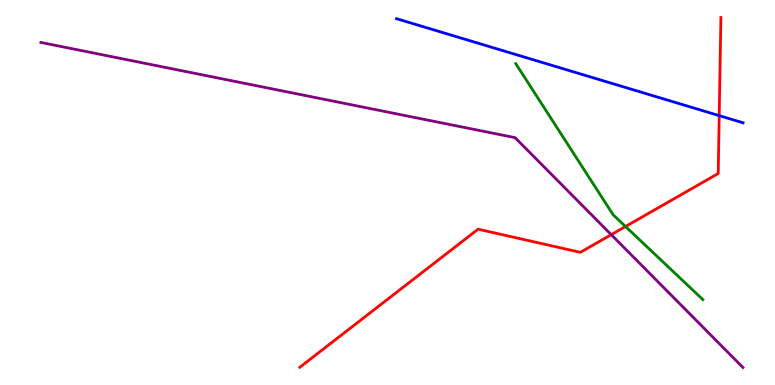[{'lines': ['blue', 'red'], 'intersections': [{'x': 9.28, 'y': 7.0}]}, {'lines': ['green', 'red'], 'intersections': [{'x': 8.07, 'y': 4.12}]}, {'lines': ['purple', 'red'], 'intersections': [{'x': 7.89, 'y': 3.9}]}, {'lines': ['blue', 'green'], 'intersections': []}, {'lines': ['blue', 'purple'], 'intersections': []}, {'lines': ['green', 'purple'], 'intersections': []}]